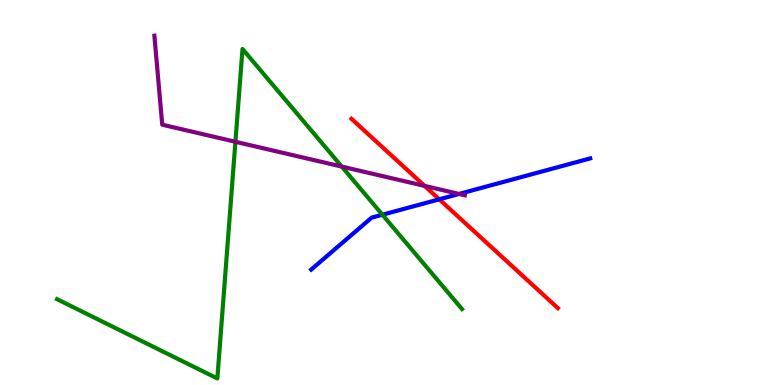[{'lines': ['blue', 'red'], 'intersections': [{'x': 5.67, 'y': 4.82}]}, {'lines': ['green', 'red'], 'intersections': []}, {'lines': ['purple', 'red'], 'intersections': [{'x': 5.48, 'y': 5.17}]}, {'lines': ['blue', 'green'], 'intersections': [{'x': 4.93, 'y': 4.42}]}, {'lines': ['blue', 'purple'], 'intersections': [{'x': 5.92, 'y': 4.96}]}, {'lines': ['green', 'purple'], 'intersections': [{'x': 3.04, 'y': 6.32}, {'x': 4.41, 'y': 5.67}]}]